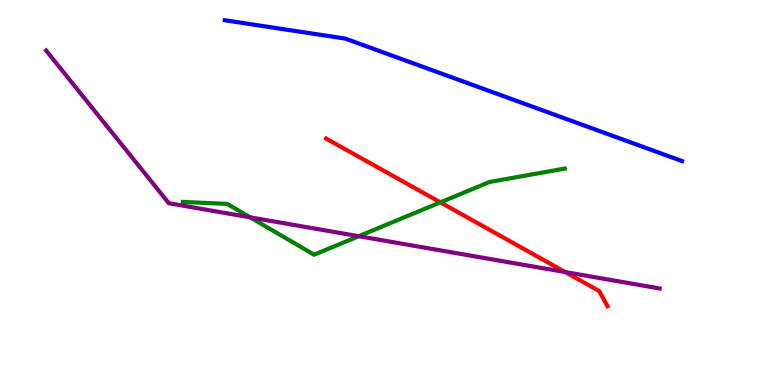[{'lines': ['blue', 'red'], 'intersections': []}, {'lines': ['green', 'red'], 'intersections': [{'x': 5.68, 'y': 4.74}]}, {'lines': ['purple', 'red'], 'intersections': [{'x': 7.29, 'y': 2.93}]}, {'lines': ['blue', 'green'], 'intersections': []}, {'lines': ['blue', 'purple'], 'intersections': []}, {'lines': ['green', 'purple'], 'intersections': [{'x': 3.23, 'y': 4.35}, {'x': 4.63, 'y': 3.86}]}]